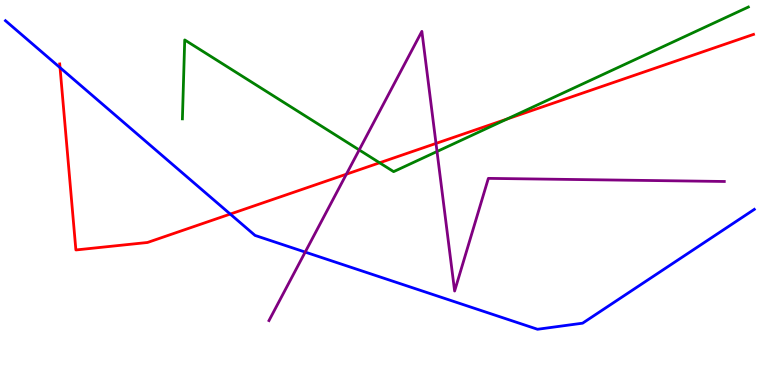[{'lines': ['blue', 'red'], 'intersections': [{'x': 0.775, 'y': 8.24}, {'x': 2.97, 'y': 4.44}]}, {'lines': ['green', 'red'], 'intersections': [{'x': 4.9, 'y': 5.77}, {'x': 6.54, 'y': 6.91}]}, {'lines': ['purple', 'red'], 'intersections': [{'x': 4.47, 'y': 5.48}, {'x': 5.63, 'y': 6.27}]}, {'lines': ['blue', 'green'], 'intersections': []}, {'lines': ['blue', 'purple'], 'intersections': [{'x': 3.94, 'y': 3.45}]}, {'lines': ['green', 'purple'], 'intersections': [{'x': 4.63, 'y': 6.11}, {'x': 5.64, 'y': 6.07}]}]